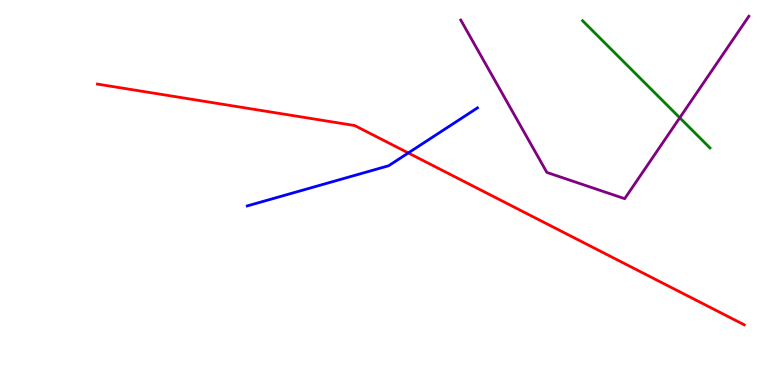[{'lines': ['blue', 'red'], 'intersections': [{'x': 5.27, 'y': 6.03}]}, {'lines': ['green', 'red'], 'intersections': []}, {'lines': ['purple', 'red'], 'intersections': []}, {'lines': ['blue', 'green'], 'intersections': []}, {'lines': ['blue', 'purple'], 'intersections': []}, {'lines': ['green', 'purple'], 'intersections': [{'x': 8.77, 'y': 6.94}]}]